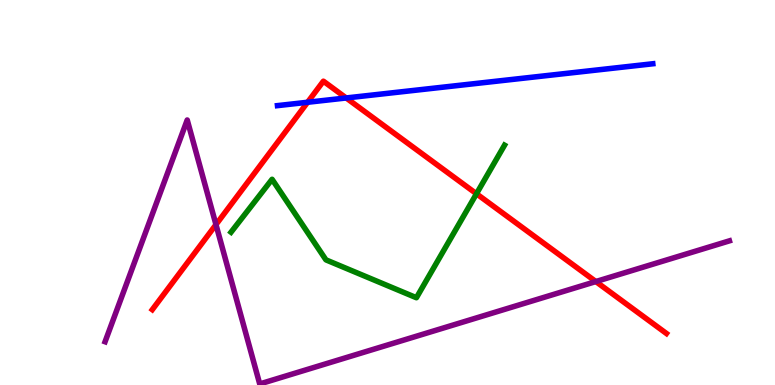[{'lines': ['blue', 'red'], 'intersections': [{'x': 3.97, 'y': 7.34}, {'x': 4.47, 'y': 7.46}]}, {'lines': ['green', 'red'], 'intersections': [{'x': 6.15, 'y': 4.97}]}, {'lines': ['purple', 'red'], 'intersections': [{'x': 2.79, 'y': 4.17}, {'x': 7.69, 'y': 2.69}]}, {'lines': ['blue', 'green'], 'intersections': []}, {'lines': ['blue', 'purple'], 'intersections': []}, {'lines': ['green', 'purple'], 'intersections': []}]